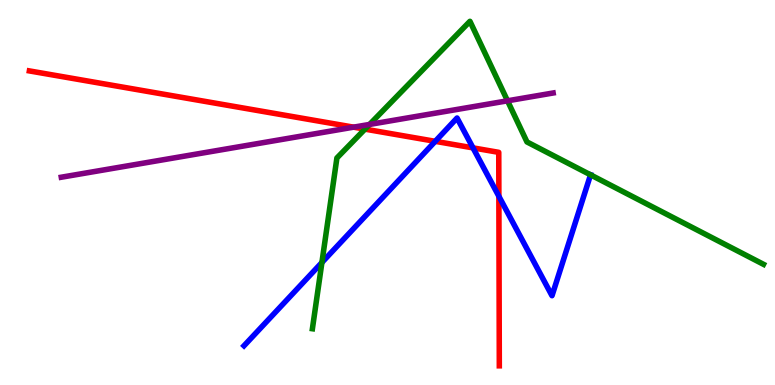[{'lines': ['blue', 'red'], 'intersections': [{'x': 5.62, 'y': 6.33}, {'x': 6.1, 'y': 6.16}, {'x': 6.44, 'y': 4.9}]}, {'lines': ['green', 'red'], 'intersections': [{'x': 4.71, 'y': 6.65}]}, {'lines': ['purple', 'red'], 'intersections': [{'x': 4.56, 'y': 6.7}]}, {'lines': ['blue', 'green'], 'intersections': [{'x': 4.15, 'y': 3.18}, {'x': 7.62, 'y': 5.46}]}, {'lines': ['blue', 'purple'], 'intersections': []}, {'lines': ['green', 'purple'], 'intersections': [{'x': 4.77, 'y': 6.77}, {'x': 6.55, 'y': 7.38}]}]